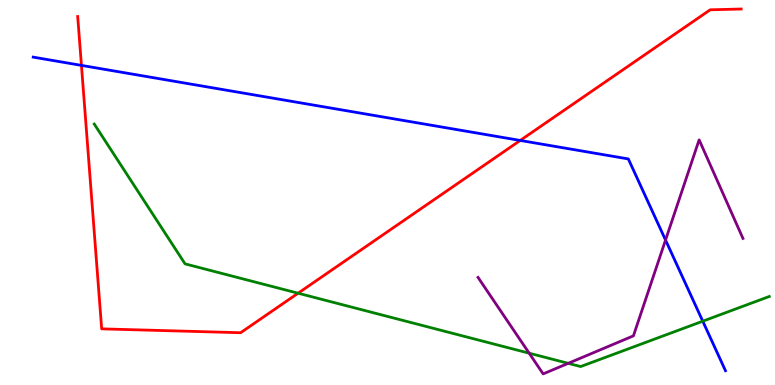[{'lines': ['blue', 'red'], 'intersections': [{'x': 1.05, 'y': 8.3}, {'x': 6.71, 'y': 6.35}]}, {'lines': ['green', 'red'], 'intersections': [{'x': 3.85, 'y': 2.38}]}, {'lines': ['purple', 'red'], 'intersections': []}, {'lines': ['blue', 'green'], 'intersections': [{'x': 9.07, 'y': 1.66}]}, {'lines': ['blue', 'purple'], 'intersections': [{'x': 8.59, 'y': 3.77}]}, {'lines': ['green', 'purple'], 'intersections': [{'x': 6.83, 'y': 0.826}, {'x': 7.33, 'y': 0.563}]}]